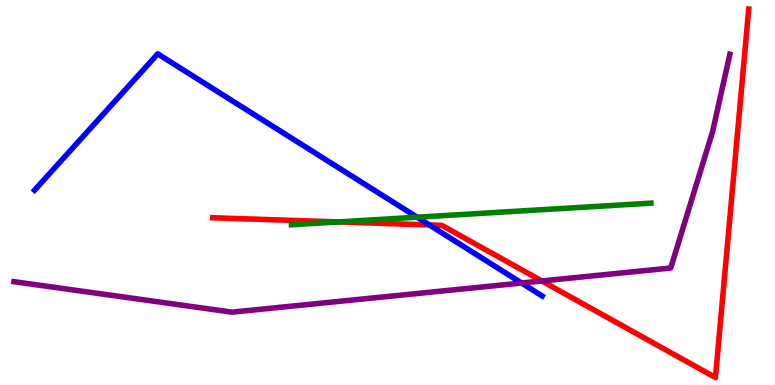[{'lines': ['blue', 'red'], 'intersections': [{'x': 5.54, 'y': 4.16}]}, {'lines': ['green', 'red'], 'intersections': [{'x': 4.37, 'y': 4.24}]}, {'lines': ['purple', 'red'], 'intersections': [{'x': 6.99, 'y': 2.7}]}, {'lines': ['blue', 'green'], 'intersections': [{'x': 5.38, 'y': 4.36}]}, {'lines': ['blue', 'purple'], 'intersections': [{'x': 6.73, 'y': 2.65}]}, {'lines': ['green', 'purple'], 'intersections': []}]